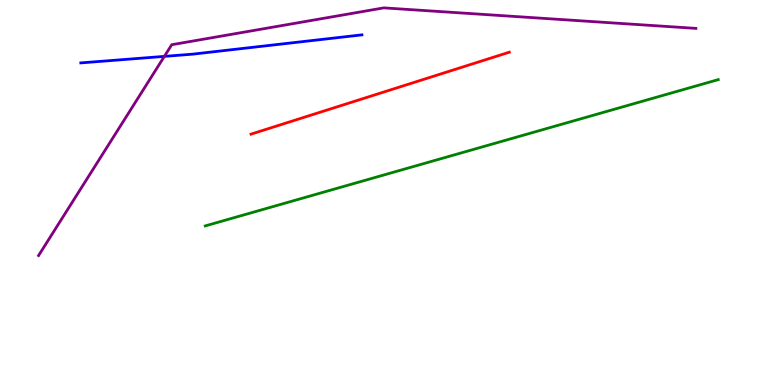[{'lines': ['blue', 'red'], 'intersections': []}, {'lines': ['green', 'red'], 'intersections': []}, {'lines': ['purple', 'red'], 'intersections': []}, {'lines': ['blue', 'green'], 'intersections': []}, {'lines': ['blue', 'purple'], 'intersections': [{'x': 2.12, 'y': 8.54}]}, {'lines': ['green', 'purple'], 'intersections': []}]